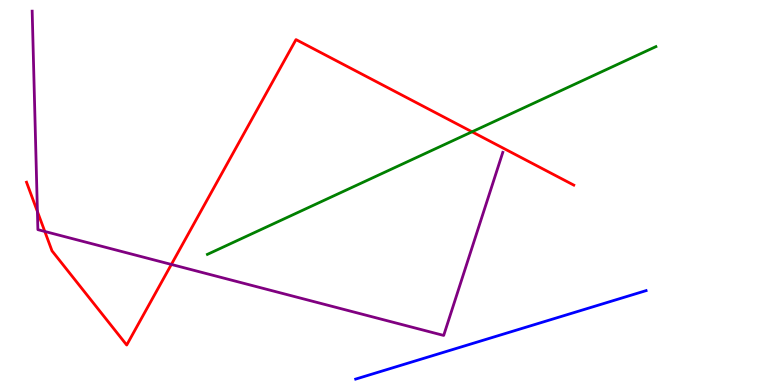[{'lines': ['blue', 'red'], 'intersections': []}, {'lines': ['green', 'red'], 'intersections': [{'x': 6.09, 'y': 6.58}]}, {'lines': ['purple', 'red'], 'intersections': [{'x': 0.483, 'y': 4.51}, {'x': 0.578, 'y': 3.99}, {'x': 2.21, 'y': 3.13}]}, {'lines': ['blue', 'green'], 'intersections': []}, {'lines': ['blue', 'purple'], 'intersections': []}, {'lines': ['green', 'purple'], 'intersections': []}]